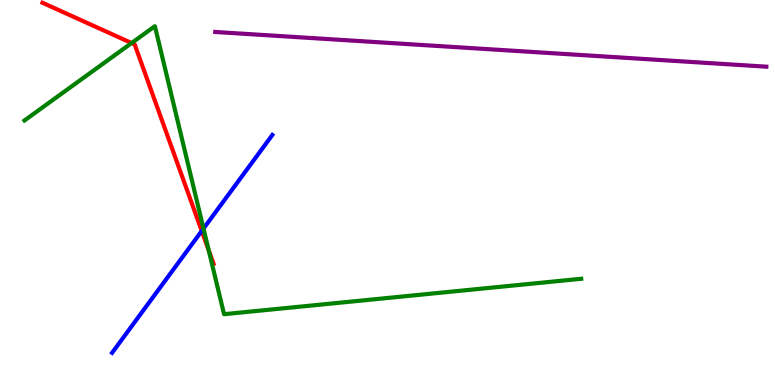[{'lines': ['blue', 'red'], 'intersections': [{'x': 2.6, 'y': 4.0}]}, {'lines': ['green', 'red'], 'intersections': [{'x': 1.7, 'y': 8.88}, {'x': 2.69, 'y': 3.5}]}, {'lines': ['purple', 'red'], 'intersections': []}, {'lines': ['blue', 'green'], 'intersections': [{'x': 2.63, 'y': 4.06}]}, {'lines': ['blue', 'purple'], 'intersections': []}, {'lines': ['green', 'purple'], 'intersections': []}]